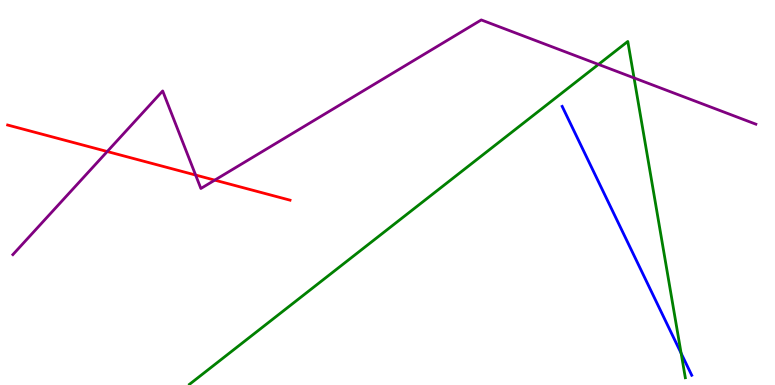[{'lines': ['blue', 'red'], 'intersections': []}, {'lines': ['green', 'red'], 'intersections': []}, {'lines': ['purple', 'red'], 'intersections': [{'x': 1.38, 'y': 6.06}, {'x': 2.52, 'y': 5.45}, {'x': 2.77, 'y': 5.32}]}, {'lines': ['blue', 'green'], 'intersections': [{'x': 8.79, 'y': 0.824}]}, {'lines': ['blue', 'purple'], 'intersections': []}, {'lines': ['green', 'purple'], 'intersections': [{'x': 7.72, 'y': 8.33}, {'x': 8.18, 'y': 7.98}]}]